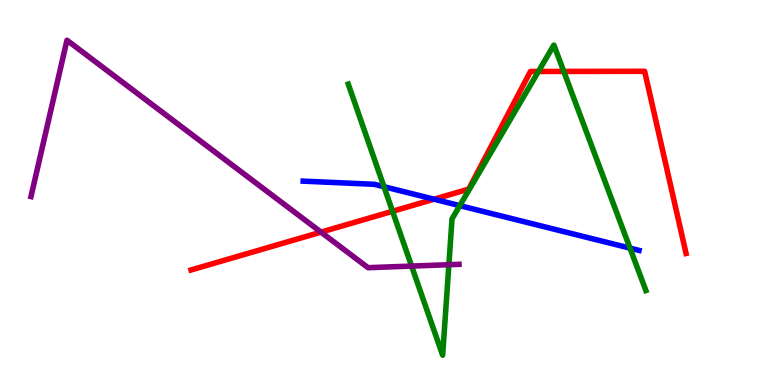[{'lines': ['blue', 'red'], 'intersections': [{'x': 5.6, 'y': 4.83}]}, {'lines': ['green', 'red'], 'intersections': [{'x': 5.06, 'y': 4.51}, {'x': 6.95, 'y': 8.14}, {'x': 7.27, 'y': 8.14}]}, {'lines': ['purple', 'red'], 'intersections': [{'x': 4.14, 'y': 3.97}]}, {'lines': ['blue', 'green'], 'intersections': [{'x': 4.95, 'y': 5.15}, {'x': 5.93, 'y': 4.66}, {'x': 8.13, 'y': 3.56}]}, {'lines': ['blue', 'purple'], 'intersections': []}, {'lines': ['green', 'purple'], 'intersections': [{'x': 5.31, 'y': 3.09}, {'x': 5.79, 'y': 3.12}]}]